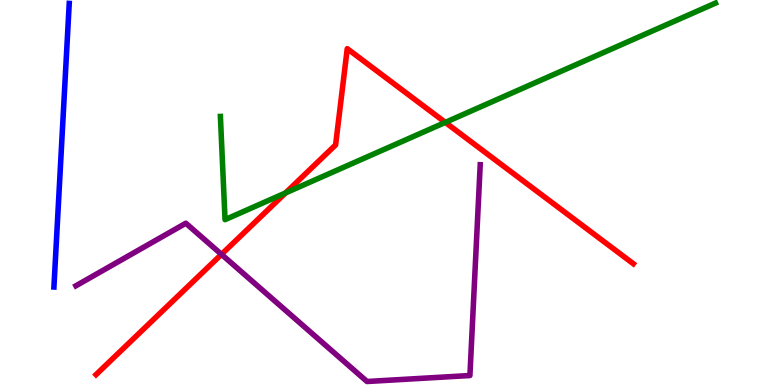[{'lines': ['blue', 'red'], 'intersections': []}, {'lines': ['green', 'red'], 'intersections': [{'x': 3.68, 'y': 4.99}, {'x': 5.75, 'y': 6.82}]}, {'lines': ['purple', 'red'], 'intersections': [{'x': 2.86, 'y': 3.39}]}, {'lines': ['blue', 'green'], 'intersections': []}, {'lines': ['blue', 'purple'], 'intersections': []}, {'lines': ['green', 'purple'], 'intersections': []}]